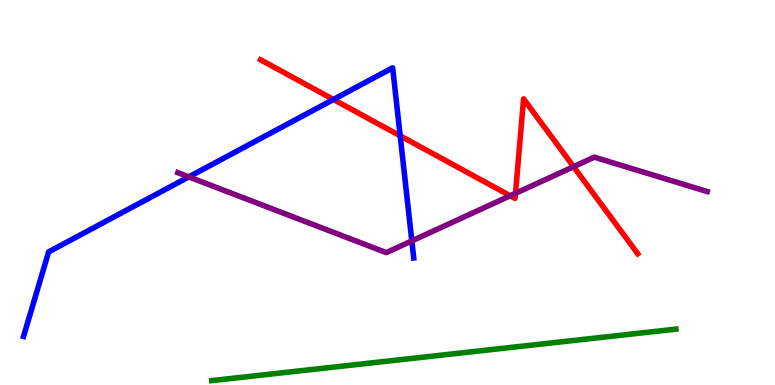[{'lines': ['blue', 'red'], 'intersections': [{'x': 4.3, 'y': 7.42}, {'x': 5.16, 'y': 6.47}]}, {'lines': ['green', 'red'], 'intersections': []}, {'lines': ['purple', 'red'], 'intersections': [{'x': 6.58, 'y': 4.92}, {'x': 6.65, 'y': 4.98}, {'x': 7.4, 'y': 5.67}]}, {'lines': ['blue', 'green'], 'intersections': []}, {'lines': ['blue', 'purple'], 'intersections': [{'x': 2.44, 'y': 5.41}, {'x': 5.31, 'y': 3.74}]}, {'lines': ['green', 'purple'], 'intersections': []}]